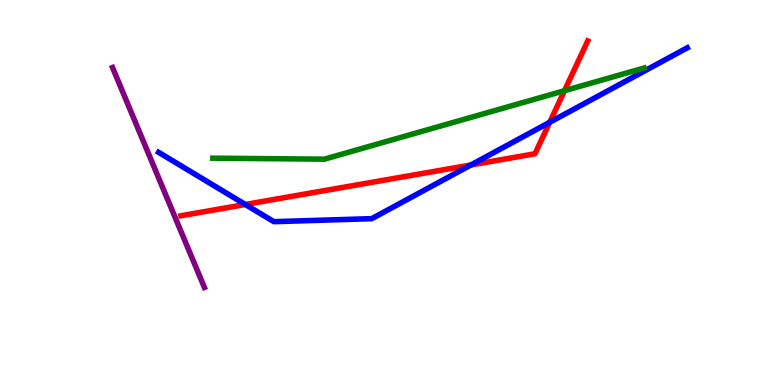[{'lines': ['blue', 'red'], 'intersections': [{'x': 3.17, 'y': 4.69}, {'x': 6.08, 'y': 5.71}, {'x': 7.09, 'y': 6.82}]}, {'lines': ['green', 'red'], 'intersections': [{'x': 7.28, 'y': 7.64}]}, {'lines': ['purple', 'red'], 'intersections': []}, {'lines': ['blue', 'green'], 'intersections': []}, {'lines': ['blue', 'purple'], 'intersections': []}, {'lines': ['green', 'purple'], 'intersections': []}]